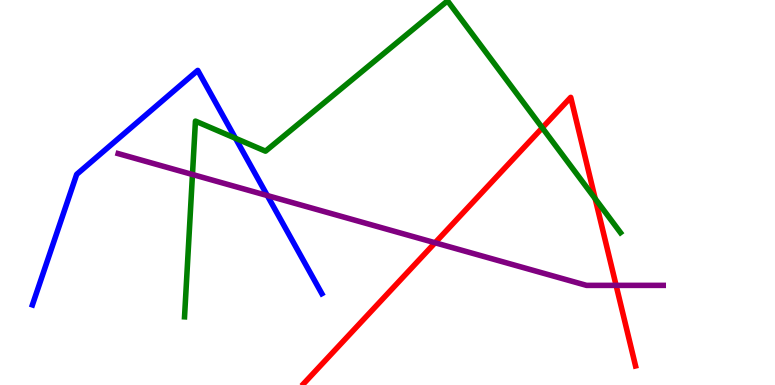[{'lines': ['blue', 'red'], 'intersections': []}, {'lines': ['green', 'red'], 'intersections': [{'x': 7.0, 'y': 6.68}, {'x': 7.68, 'y': 4.84}]}, {'lines': ['purple', 'red'], 'intersections': [{'x': 5.61, 'y': 3.69}, {'x': 7.95, 'y': 2.59}]}, {'lines': ['blue', 'green'], 'intersections': [{'x': 3.04, 'y': 6.41}]}, {'lines': ['blue', 'purple'], 'intersections': [{'x': 3.45, 'y': 4.92}]}, {'lines': ['green', 'purple'], 'intersections': [{'x': 2.48, 'y': 5.47}]}]